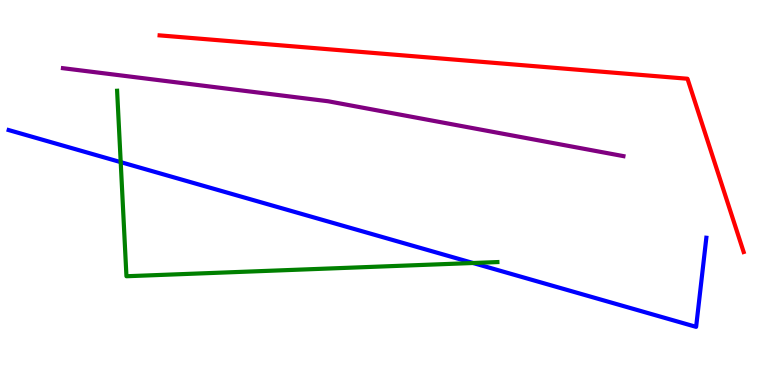[{'lines': ['blue', 'red'], 'intersections': []}, {'lines': ['green', 'red'], 'intersections': []}, {'lines': ['purple', 'red'], 'intersections': []}, {'lines': ['blue', 'green'], 'intersections': [{'x': 1.56, 'y': 5.79}, {'x': 6.1, 'y': 3.17}]}, {'lines': ['blue', 'purple'], 'intersections': []}, {'lines': ['green', 'purple'], 'intersections': []}]